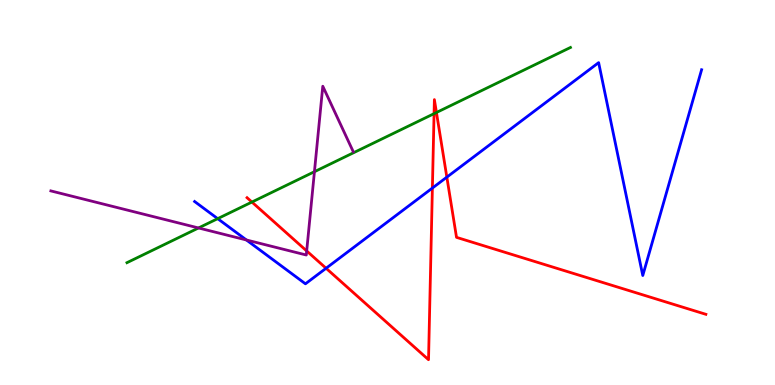[{'lines': ['blue', 'red'], 'intersections': [{'x': 4.21, 'y': 3.03}, {'x': 5.58, 'y': 5.12}, {'x': 5.77, 'y': 5.4}]}, {'lines': ['green', 'red'], 'intersections': [{'x': 3.25, 'y': 4.75}, {'x': 5.6, 'y': 7.05}, {'x': 5.63, 'y': 7.08}]}, {'lines': ['purple', 'red'], 'intersections': [{'x': 3.96, 'y': 3.48}]}, {'lines': ['blue', 'green'], 'intersections': [{'x': 2.81, 'y': 4.32}]}, {'lines': ['blue', 'purple'], 'intersections': [{'x': 3.18, 'y': 3.77}]}, {'lines': ['green', 'purple'], 'intersections': [{'x': 2.56, 'y': 4.08}, {'x': 4.06, 'y': 5.54}]}]